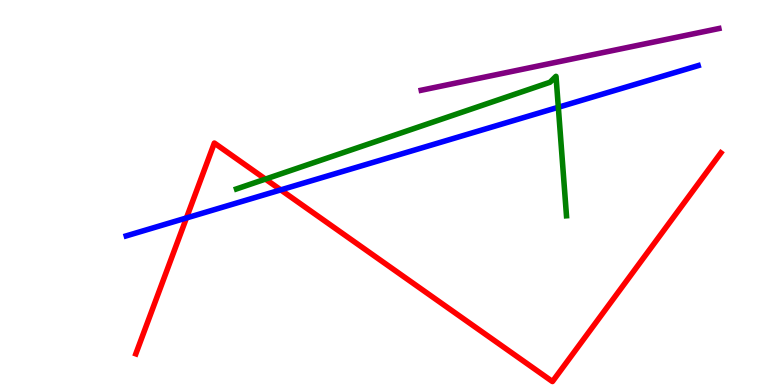[{'lines': ['blue', 'red'], 'intersections': [{'x': 2.41, 'y': 4.34}, {'x': 3.62, 'y': 5.07}]}, {'lines': ['green', 'red'], 'intersections': [{'x': 3.42, 'y': 5.35}]}, {'lines': ['purple', 'red'], 'intersections': []}, {'lines': ['blue', 'green'], 'intersections': [{'x': 7.2, 'y': 7.21}]}, {'lines': ['blue', 'purple'], 'intersections': []}, {'lines': ['green', 'purple'], 'intersections': []}]